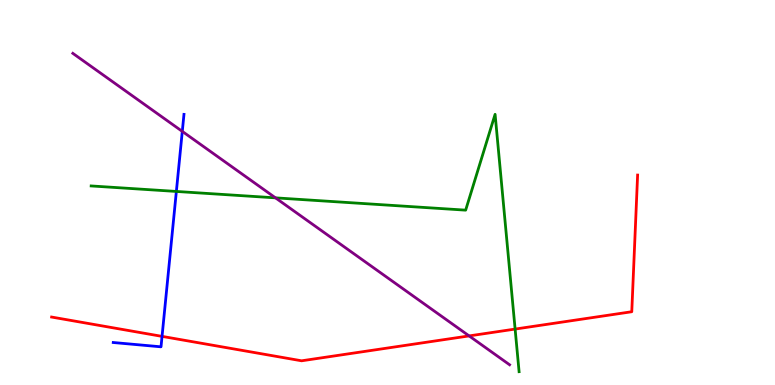[{'lines': ['blue', 'red'], 'intersections': [{'x': 2.09, 'y': 1.26}]}, {'lines': ['green', 'red'], 'intersections': [{'x': 6.65, 'y': 1.45}]}, {'lines': ['purple', 'red'], 'intersections': [{'x': 6.05, 'y': 1.28}]}, {'lines': ['blue', 'green'], 'intersections': [{'x': 2.28, 'y': 5.03}]}, {'lines': ['blue', 'purple'], 'intersections': [{'x': 2.35, 'y': 6.59}]}, {'lines': ['green', 'purple'], 'intersections': [{'x': 3.55, 'y': 4.86}]}]